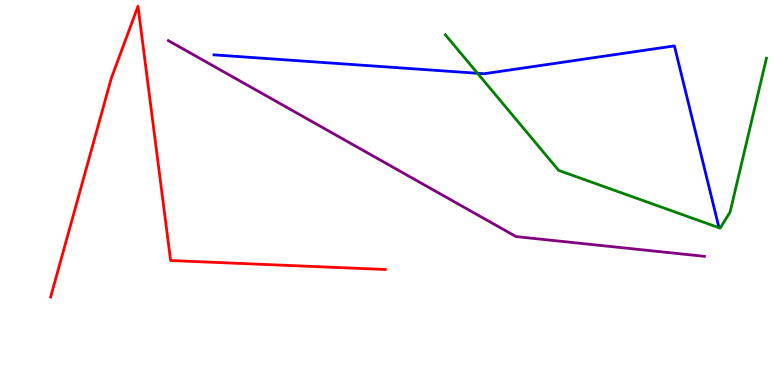[{'lines': ['blue', 'red'], 'intersections': []}, {'lines': ['green', 'red'], 'intersections': []}, {'lines': ['purple', 'red'], 'intersections': []}, {'lines': ['blue', 'green'], 'intersections': [{'x': 6.16, 'y': 8.1}]}, {'lines': ['blue', 'purple'], 'intersections': []}, {'lines': ['green', 'purple'], 'intersections': []}]